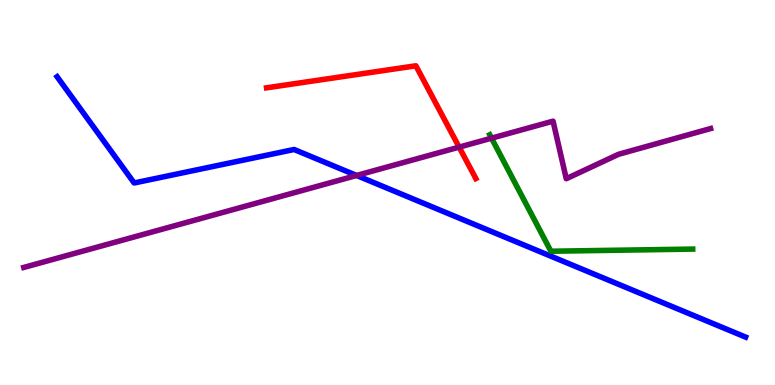[{'lines': ['blue', 'red'], 'intersections': []}, {'lines': ['green', 'red'], 'intersections': []}, {'lines': ['purple', 'red'], 'intersections': [{'x': 5.92, 'y': 6.18}]}, {'lines': ['blue', 'green'], 'intersections': []}, {'lines': ['blue', 'purple'], 'intersections': [{'x': 4.6, 'y': 5.44}]}, {'lines': ['green', 'purple'], 'intersections': [{'x': 6.34, 'y': 6.41}]}]